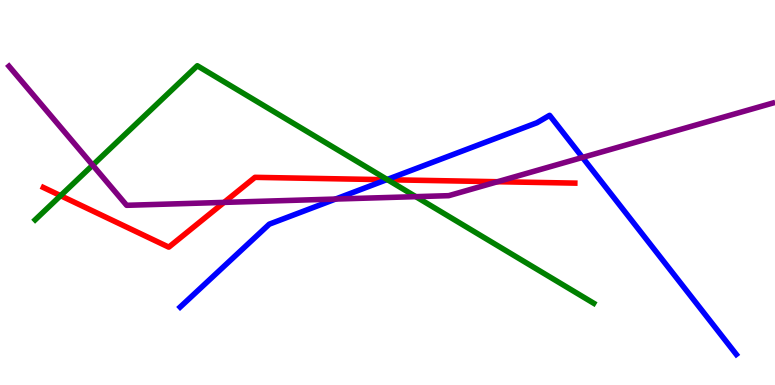[{'lines': ['blue', 'red'], 'intersections': [{'x': 4.99, 'y': 5.33}]}, {'lines': ['green', 'red'], 'intersections': [{'x': 0.782, 'y': 4.92}, {'x': 5.0, 'y': 5.33}]}, {'lines': ['purple', 'red'], 'intersections': [{'x': 2.89, 'y': 4.74}, {'x': 6.42, 'y': 5.28}]}, {'lines': ['blue', 'green'], 'intersections': [{'x': 5.0, 'y': 5.34}]}, {'lines': ['blue', 'purple'], 'intersections': [{'x': 4.33, 'y': 4.83}, {'x': 7.52, 'y': 5.91}]}, {'lines': ['green', 'purple'], 'intersections': [{'x': 1.2, 'y': 5.71}, {'x': 5.37, 'y': 4.89}]}]